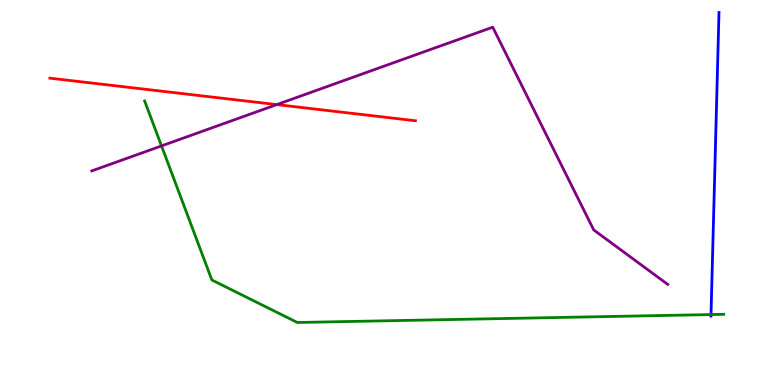[{'lines': ['blue', 'red'], 'intersections': []}, {'lines': ['green', 'red'], 'intersections': []}, {'lines': ['purple', 'red'], 'intersections': [{'x': 3.57, 'y': 7.28}]}, {'lines': ['blue', 'green'], 'intersections': [{'x': 9.17, 'y': 1.83}]}, {'lines': ['blue', 'purple'], 'intersections': []}, {'lines': ['green', 'purple'], 'intersections': [{'x': 2.08, 'y': 6.21}]}]